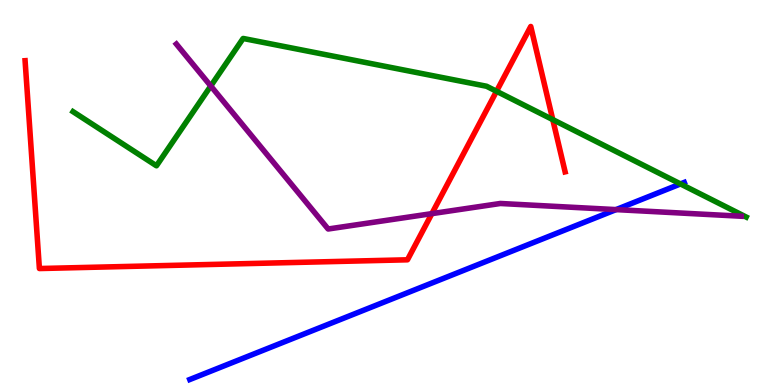[{'lines': ['blue', 'red'], 'intersections': []}, {'lines': ['green', 'red'], 'intersections': [{'x': 6.41, 'y': 7.63}, {'x': 7.13, 'y': 6.89}]}, {'lines': ['purple', 'red'], 'intersections': [{'x': 5.57, 'y': 4.45}]}, {'lines': ['blue', 'green'], 'intersections': [{'x': 8.78, 'y': 5.22}]}, {'lines': ['blue', 'purple'], 'intersections': [{'x': 7.95, 'y': 4.56}]}, {'lines': ['green', 'purple'], 'intersections': [{'x': 2.72, 'y': 7.77}]}]